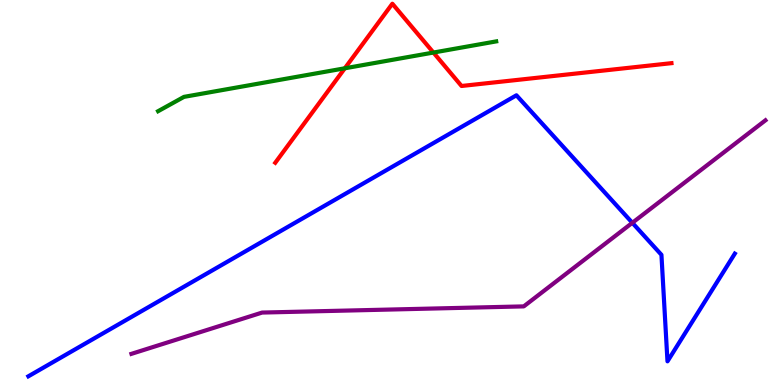[{'lines': ['blue', 'red'], 'intersections': []}, {'lines': ['green', 'red'], 'intersections': [{'x': 4.45, 'y': 8.23}, {'x': 5.59, 'y': 8.64}]}, {'lines': ['purple', 'red'], 'intersections': []}, {'lines': ['blue', 'green'], 'intersections': []}, {'lines': ['blue', 'purple'], 'intersections': [{'x': 8.16, 'y': 4.21}]}, {'lines': ['green', 'purple'], 'intersections': []}]